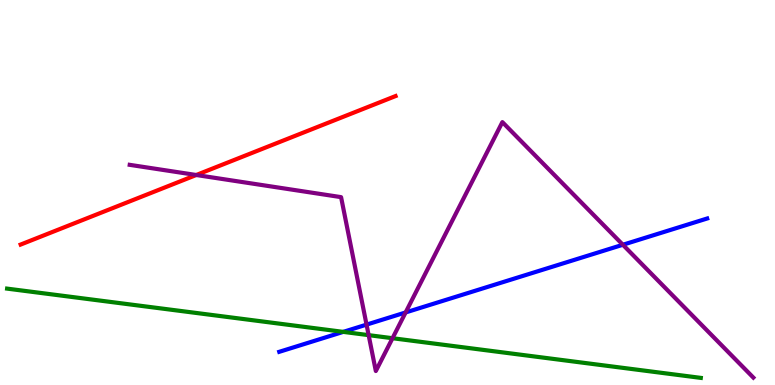[{'lines': ['blue', 'red'], 'intersections': []}, {'lines': ['green', 'red'], 'intersections': []}, {'lines': ['purple', 'red'], 'intersections': [{'x': 2.53, 'y': 5.45}]}, {'lines': ['blue', 'green'], 'intersections': [{'x': 4.43, 'y': 1.38}]}, {'lines': ['blue', 'purple'], 'intersections': [{'x': 4.73, 'y': 1.57}, {'x': 5.23, 'y': 1.88}, {'x': 8.04, 'y': 3.64}]}, {'lines': ['green', 'purple'], 'intersections': [{'x': 4.76, 'y': 1.29}, {'x': 5.06, 'y': 1.22}]}]